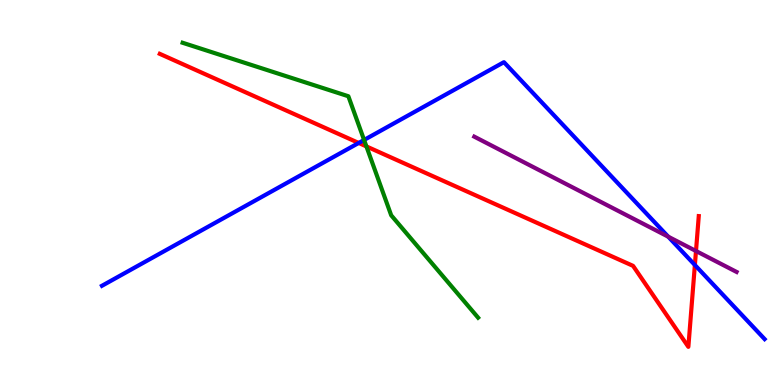[{'lines': ['blue', 'red'], 'intersections': [{'x': 4.63, 'y': 6.29}, {'x': 8.97, 'y': 3.12}]}, {'lines': ['green', 'red'], 'intersections': [{'x': 4.73, 'y': 6.2}]}, {'lines': ['purple', 'red'], 'intersections': [{'x': 8.98, 'y': 3.48}]}, {'lines': ['blue', 'green'], 'intersections': [{'x': 4.7, 'y': 6.36}]}, {'lines': ['blue', 'purple'], 'intersections': [{'x': 8.62, 'y': 3.85}]}, {'lines': ['green', 'purple'], 'intersections': []}]